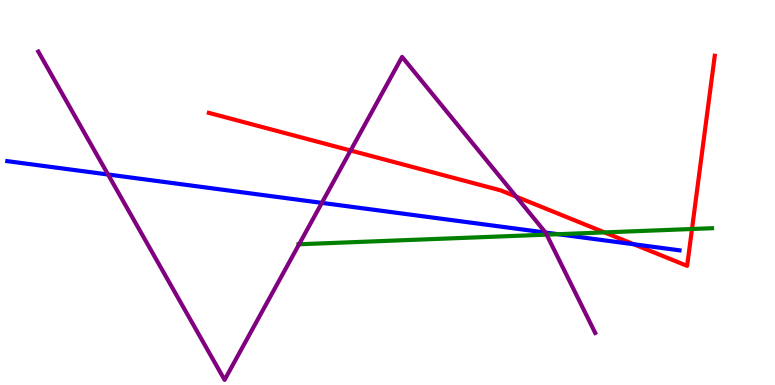[{'lines': ['blue', 'red'], 'intersections': [{'x': 8.18, 'y': 3.66}]}, {'lines': ['green', 'red'], 'intersections': [{'x': 7.8, 'y': 3.96}, {'x': 8.93, 'y': 4.05}]}, {'lines': ['purple', 'red'], 'intersections': [{'x': 4.52, 'y': 6.09}, {'x': 6.66, 'y': 4.89}]}, {'lines': ['blue', 'green'], 'intersections': [{'x': 7.2, 'y': 3.92}]}, {'lines': ['blue', 'purple'], 'intersections': [{'x': 1.39, 'y': 5.47}, {'x': 4.15, 'y': 4.73}, {'x': 7.04, 'y': 3.96}]}, {'lines': ['green', 'purple'], 'intersections': [{'x': 3.86, 'y': 3.66}, {'x': 7.05, 'y': 3.91}]}]